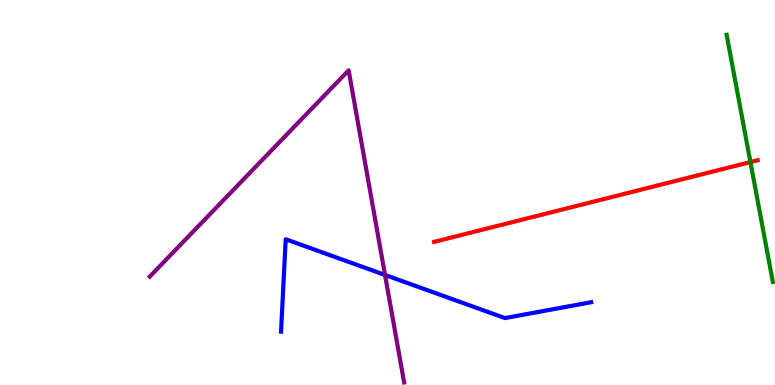[{'lines': ['blue', 'red'], 'intersections': []}, {'lines': ['green', 'red'], 'intersections': [{'x': 9.68, 'y': 5.79}]}, {'lines': ['purple', 'red'], 'intersections': []}, {'lines': ['blue', 'green'], 'intersections': []}, {'lines': ['blue', 'purple'], 'intersections': [{'x': 4.97, 'y': 2.86}]}, {'lines': ['green', 'purple'], 'intersections': []}]